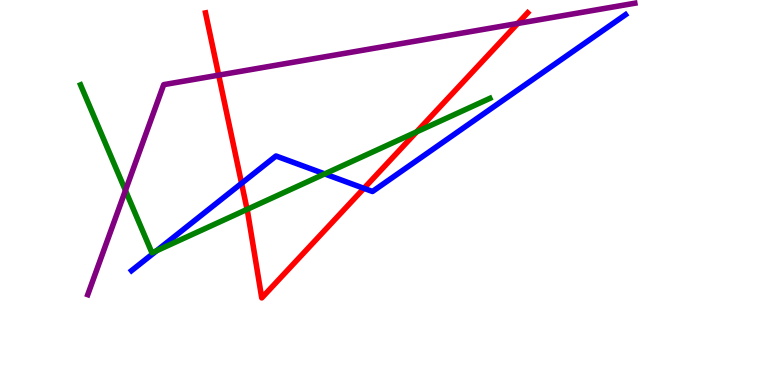[{'lines': ['blue', 'red'], 'intersections': [{'x': 3.12, 'y': 5.24}, {'x': 4.7, 'y': 5.11}]}, {'lines': ['green', 'red'], 'intersections': [{'x': 3.19, 'y': 4.56}, {'x': 5.38, 'y': 6.57}]}, {'lines': ['purple', 'red'], 'intersections': [{'x': 2.82, 'y': 8.05}, {'x': 6.68, 'y': 9.39}]}, {'lines': ['blue', 'green'], 'intersections': [{'x': 2.02, 'y': 3.49}, {'x': 4.19, 'y': 5.48}]}, {'lines': ['blue', 'purple'], 'intersections': []}, {'lines': ['green', 'purple'], 'intersections': [{'x': 1.62, 'y': 5.05}]}]